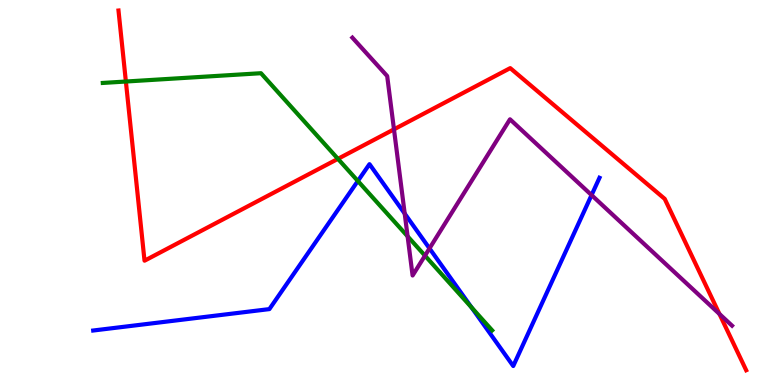[{'lines': ['blue', 'red'], 'intersections': []}, {'lines': ['green', 'red'], 'intersections': [{'x': 1.62, 'y': 7.88}, {'x': 4.36, 'y': 5.87}]}, {'lines': ['purple', 'red'], 'intersections': [{'x': 5.08, 'y': 6.64}, {'x': 9.28, 'y': 1.85}]}, {'lines': ['blue', 'green'], 'intersections': [{'x': 4.62, 'y': 5.3}, {'x': 6.08, 'y': 2.02}]}, {'lines': ['blue', 'purple'], 'intersections': [{'x': 5.22, 'y': 4.45}, {'x': 5.54, 'y': 3.55}, {'x': 7.63, 'y': 4.93}]}, {'lines': ['green', 'purple'], 'intersections': [{'x': 5.26, 'y': 3.86}, {'x': 5.48, 'y': 3.36}]}]